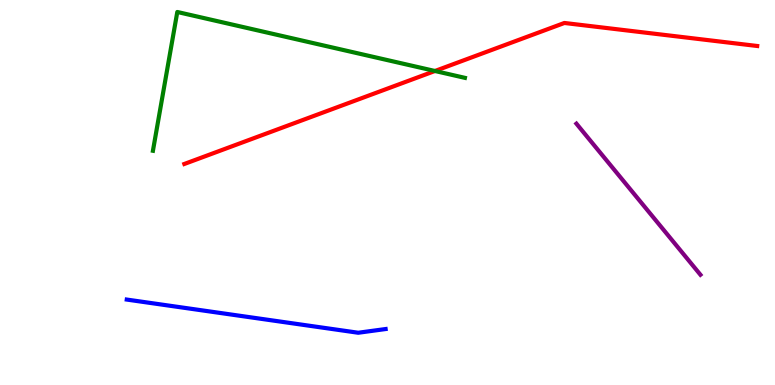[{'lines': ['blue', 'red'], 'intersections': []}, {'lines': ['green', 'red'], 'intersections': [{'x': 5.61, 'y': 8.16}]}, {'lines': ['purple', 'red'], 'intersections': []}, {'lines': ['blue', 'green'], 'intersections': []}, {'lines': ['blue', 'purple'], 'intersections': []}, {'lines': ['green', 'purple'], 'intersections': []}]